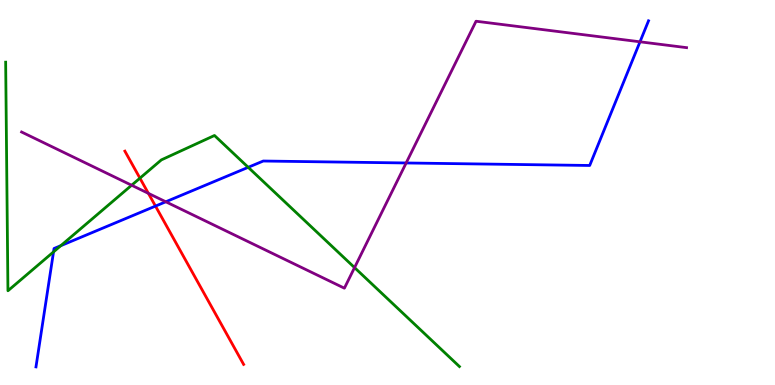[{'lines': ['blue', 'red'], 'intersections': [{'x': 2.01, 'y': 4.65}]}, {'lines': ['green', 'red'], 'intersections': [{'x': 1.81, 'y': 5.37}]}, {'lines': ['purple', 'red'], 'intersections': [{'x': 1.91, 'y': 4.98}]}, {'lines': ['blue', 'green'], 'intersections': [{'x': 0.691, 'y': 3.46}, {'x': 0.784, 'y': 3.62}, {'x': 3.2, 'y': 5.65}]}, {'lines': ['blue', 'purple'], 'intersections': [{'x': 2.14, 'y': 4.76}, {'x': 5.24, 'y': 5.77}, {'x': 8.26, 'y': 8.91}]}, {'lines': ['green', 'purple'], 'intersections': [{'x': 1.7, 'y': 5.19}, {'x': 4.57, 'y': 3.05}]}]